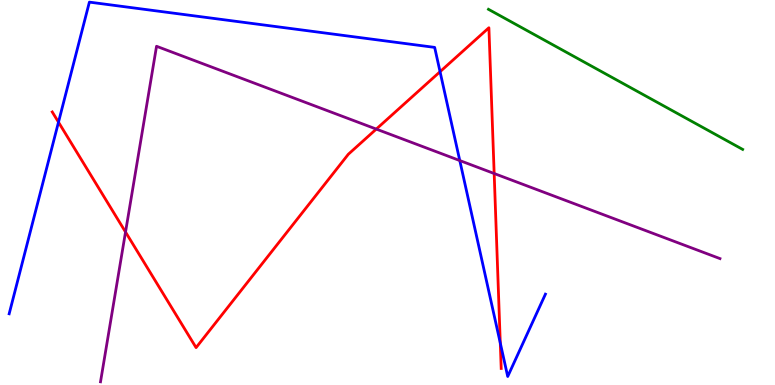[{'lines': ['blue', 'red'], 'intersections': [{'x': 0.755, 'y': 6.83}, {'x': 5.68, 'y': 8.14}, {'x': 6.46, 'y': 1.09}]}, {'lines': ['green', 'red'], 'intersections': []}, {'lines': ['purple', 'red'], 'intersections': [{'x': 1.62, 'y': 3.97}, {'x': 4.86, 'y': 6.65}, {'x': 6.38, 'y': 5.49}]}, {'lines': ['blue', 'green'], 'intersections': []}, {'lines': ['blue', 'purple'], 'intersections': [{'x': 5.93, 'y': 5.83}]}, {'lines': ['green', 'purple'], 'intersections': []}]